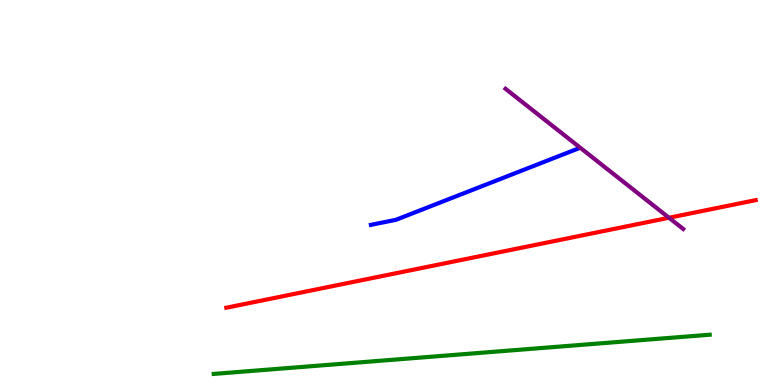[{'lines': ['blue', 'red'], 'intersections': []}, {'lines': ['green', 'red'], 'intersections': []}, {'lines': ['purple', 'red'], 'intersections': [{'x': 8.63, 'y': 4.34}]}, {'lines': ['blue', 'green'], 'intersections': []}, {'lines': ['blue', 'purple'], 'intersections': []}, {'lines': ['green', 'purple'], 'intersections': []}]